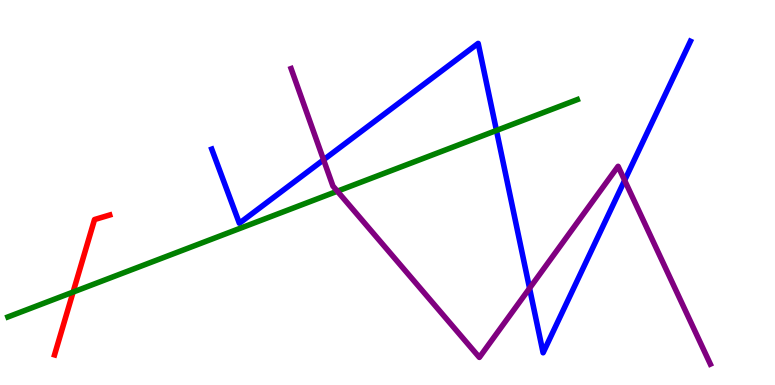[{'lines': ['blue', 'red'], 'intersections': []}, {'lines': ['green', 'red'], 'intersections': [{'x': 0.943, 'y': 2.41}]}, {'lines': ['purple', 'red'], 'intersections': []}, {'lines': ['blue', 'green'], 'intersections': [{'x': 6.41, 'y': 6.61}]}, {'lines': ['blue', 'purple'], 'intersections': [{'x': 4.18, 'y': 5.85}, {'x': 6.83, 'y': 2.51}, {'x': 8.06, 'y': 5.32}]}, {'lines': ['green', 'purple'], 'intersections': [{'x': 4.35, 'y': 5.03}]}]